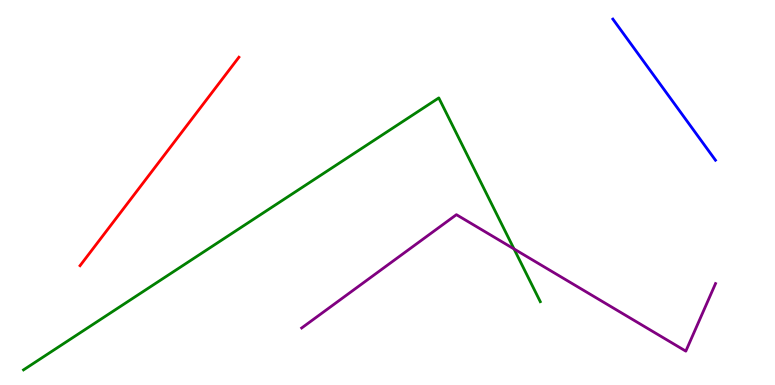[{'lines': ['blue', 'red'], 'intersections': []}, {'lines': ['green', 'red'], 'intersections': []}, {'lines': ['purple', 'red'], 'intersections': []}, {'lines': ['blue', 'green'], 'intersections': []}, {'lines': ['blue', 'purple'], 'intersections': []}, {'lines': ['green', 'purple'], 'intersections': [{'x': 6.63, 'y': 3.53}]}]